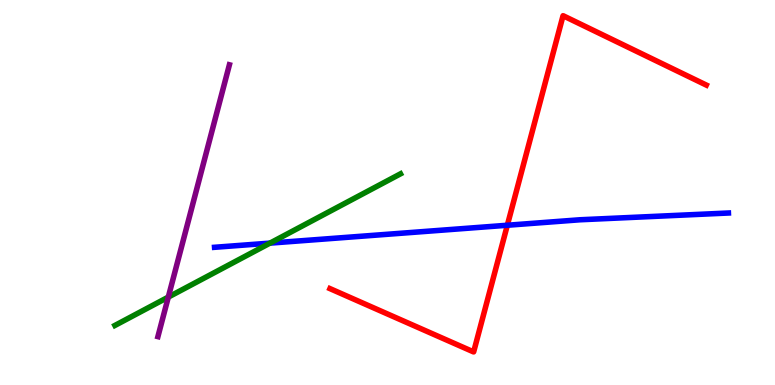[{'lines': ['blue', 'red'], 'intersections': [{'x': 6.55, 'y': 4.15}]}, {'lines': ['green', 'red'], 'intersections': []}, {'lines': ['purple', 'red'], 'intersections': []}, {'lines': ['blue', 'green'], 'intersections': [{'x': 3.48, 'y': 3.69}]}, {'lines': ['blue', 'purple'], 'intersections': []}, {'lines': ['green', 'purple'], 'intersections': [{'x': 2.17, 'y': 2.28}]}]